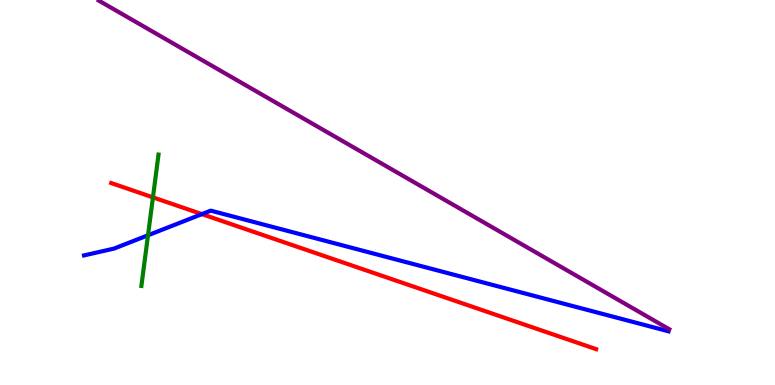[{'lines': ['blue', 'red'], 'intersections': [{'x': 2.61, 'y': 4.44}]}, {'lines': ['green', 'red'], 'intersections': [{'x': 1.97, 'y': 4.87}]}, {'lines': ['purple', 'red'], 'intersections': []}, {'lines': ['blue', 'green'], 'intersections': [{'x': 1.91, 'y': 3.89}]}, {'lines': ['blue', 'purple'], 'intersections': []}, {'lines': ['green', 'purple'], 'intersections': []}]